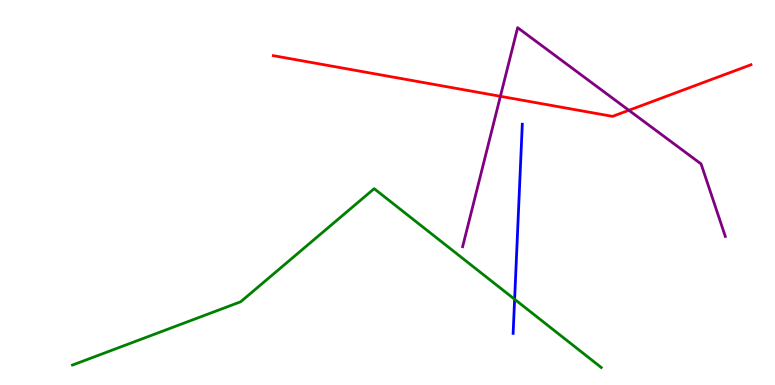[{'lines': ['blue', 'red'], 'intersections': []}, {'lines': ['green', 'red'], 'intersections': []}, {'lines': ['purple', 'red'], 'intersections': [{'x': 6.46, 'y': 7.5}, {'x': 8.11, 'y': 7.14}]}, {'lines': ['blue', 'green'], 'intersections': [{'x': 6.64, 'y': 2.23}]}, {'lines': ['blue', 'purple'], 'intersections': []}, {'lines': ['green', 'purple'], 'intersections': []}]